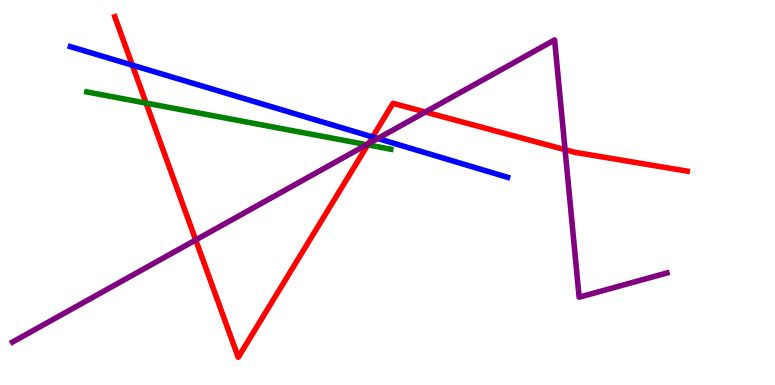[{'lines': ['blue', 'red'], 'intersections': [{'x': 1.71, 'y': 8.31}, {'x': 4.81, 'y': 6.44}]}, {'lines': ['green', 'red'], 'intersections': [{'x': 1.89, 'y': 7.32}, {'x': 4.74, 'y': 6.24}]}, {'lines': ['purple', 'red'], 'intersections': [{'x': 2.53, 'y': 3.77}, {'x': 4.75, 'y': 6.27}, {'x': 5.49, 'y': 7.09}, {'x': 7.29, 'y': 6.11}]}, {'lines': ['blue', 'green'], 'intersections': []}, {'lines': ['blue', 'purple'], 'intersections': [{'x': 4.87, 'y': 6.4}]}, {'lines': ['green', 'purple'], 'intersections': [{'x': 4.73, 'y': 6.24}]}]